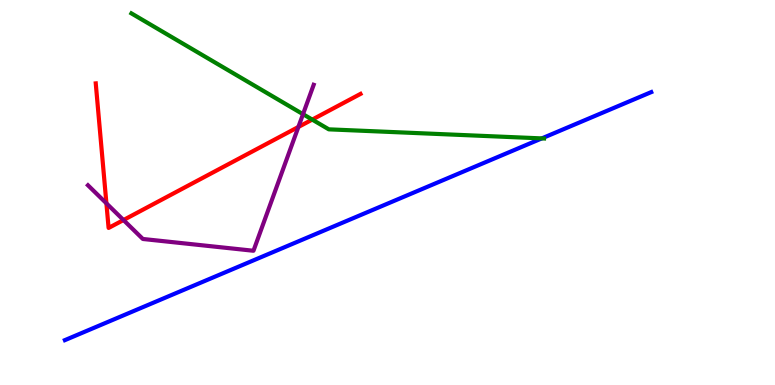[{'lines': ['blue', 'red'], 'intersections': []}, {'lines': ['green', 'red'], 'intersections': [{'x': 4.03, 'y': 6.89}]}, {'lines': ['purple', 'red'], 'intersections': [{'x': 1.37, 'y': 4.72}, {'x': 1.59, 'y': 4.28}, {'x': 3.85, 'y': 6.7}]}, {'lines': ['blue', 'green'], 'intersections': [{'x': 6.99, 'y': 6.41}]}, {'lines': ['blue', 'purple'], 'intersections': []}, {'lines': ['green', 'purple'], 'intersections': [{'x': 3.91, 'y': 7.03}]}]